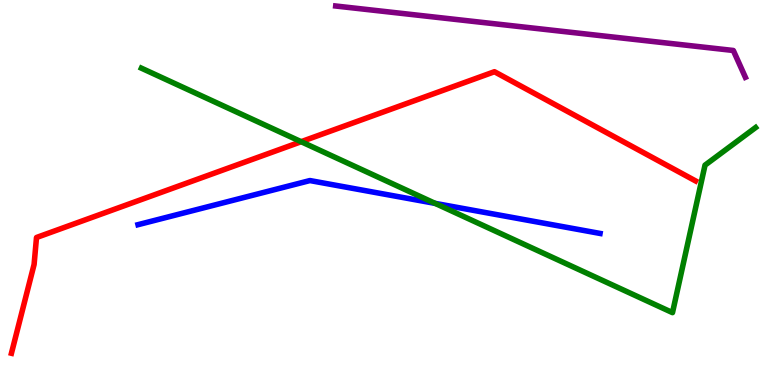[{'lines': ['blue', 'red'], 'intersections': []}, {'lines': ['green', 'red'], 'intersections': [{'x': 3.89, 'y': 6.32}]}, {'lines': ['purple', 'red'], 'intersections': []}, {'lines': ['blue', 'green'], 'intersections': [{'x': 5.61, 'y': 4.72}]}, {'lines': ['blue', 'purple'], 'intersections': []}, {'lines': ['green', 'purple'], 'intersections': []}]